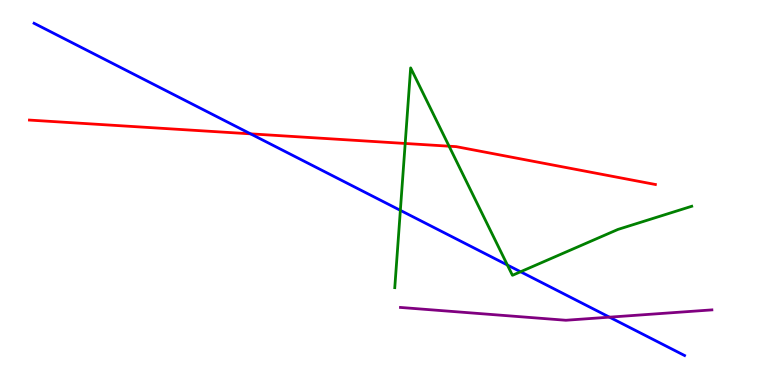[{'lines': ['blue', 'red'], 'intersections': [{'x': 3.23, 'y': 6.52}]}, {'lines': ['green', 'red'], 'intersections': [{'x': 5.23, 'y': 6.27}, {'x': 5.79, 'y': 6.2}]}, {'lines': ['purple', 'red'], 'intersections': []}, {'lines': ['blue', 'green'], 'intersections': [{'x': 5.17, 'y': 4.54}, {'x': 6.55, 'y': 3.12}, {'x': 6.72, 'y': 2.94}]}, {'lines': ['blue', 'purple'], 'intersections': [{'x': 7.86, 'y': 1.76}]}, {'lines': ['green', 'purple'], 'intersections': []}]